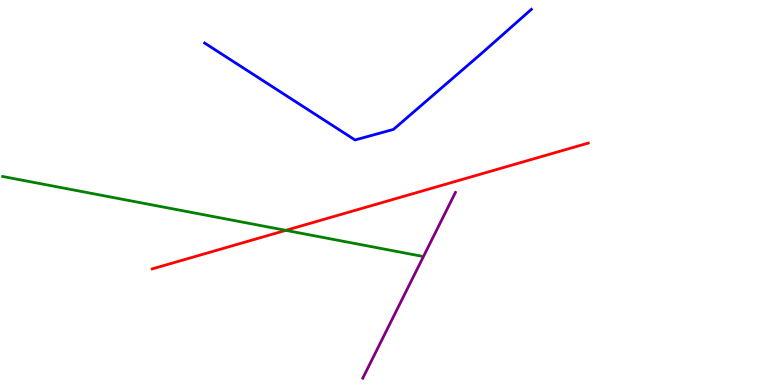[{'lines': ['blue', 'red'], 'intersections': []}, {'lines': ['green', 'red'], 'intersections': [{'x': 3.69, 'y': 4.02}]}, {'lines': ['purple', 'red'], 'intersections': []}, {'lines': ['blue', 'green'], 'intersections': []}, {'lines': ['blue', 'purple'], 'intersections': []}, {'lines': ['green', 'purple'], 'intersections': []}]